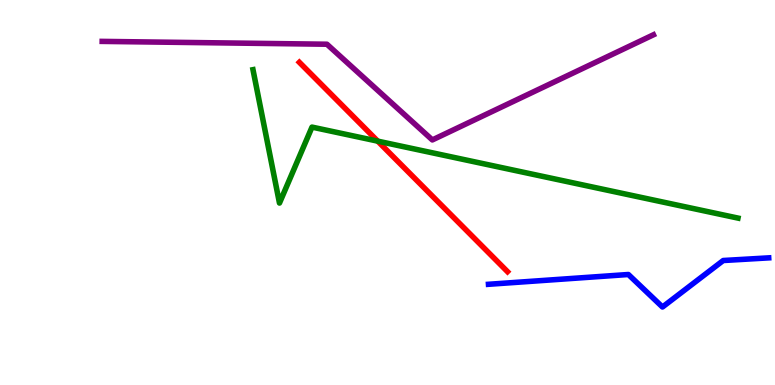[{'lines': ['blue', 'red'], 'intersections': []}, {'lines': ['green', 'red'], 'intersections': [{'x': 4.87, 'y': 6.33}]}, {'lines': ['purple', 'red'], 'intersections': []}, {'lines': ['blue', 'green'], 'intersections': []}, {'lines': ['blue', 'purple'], 'intersections': []}, {'lines': ['green', 'purple'], 'intersections': []}]